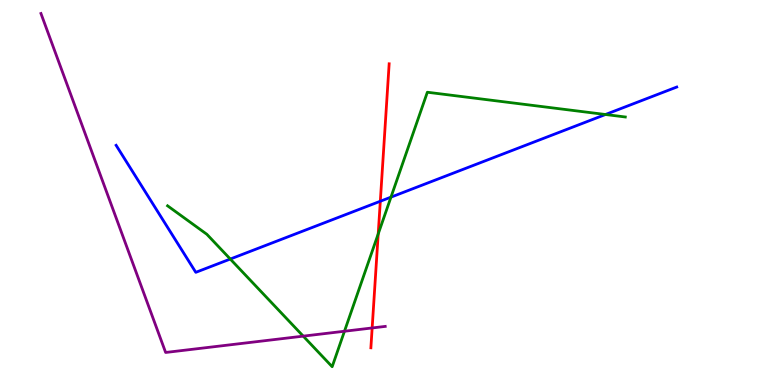[{'lines': ['blue', 'red'], 'intersections': [{'x': 4.91, 'y': 4.77}]}, {'lines': ['green', 'red'], 'intersections': [{'x': 4.88, 'y': 3.92}]}, {'lines': ['purple', 'red'], 'intersections': [{'x': 4.8, 'y': 1.48}]}, {'lines': ['blue', 'green'], 'intersections': [{'x': 2.97, 'y': 3.27}, {'x': 5.04, 'y': 4.88}, {'x': 7.81, 'y': 7.03}]}, {'lines': ['blue', 'purple'], 'intersections': []}, {'lines': ['green', 'purple'], 'intersections': [{'x': 3.91, 'y': 1.27}, {'x': 4.44, 'y': 1.4}]}]